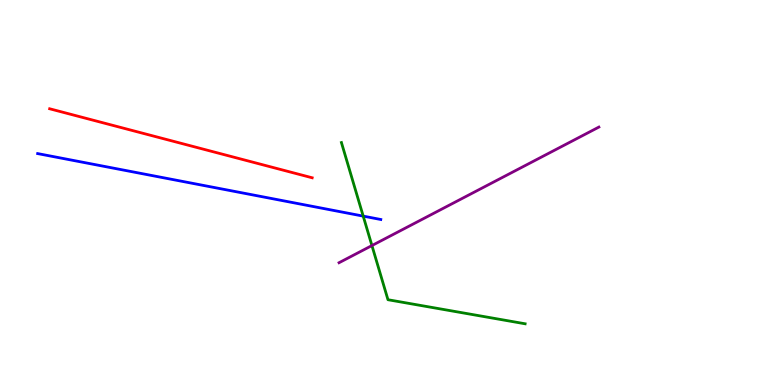[{'lines': ['blue', 'red'], 'intersections': []}, {'lines': ['green', 'red'], 'intersections': []}, {'lines': ['purple', 'red'], 'intersections': []}, {'lines': ['blue', 'green'], 'intersections': [{'x': 4.69, 'y': 4.39}]}, {'lines': ['blue', 'purple'], 'intersections': []}, {'lines': ['green', 'purple'], 'intersections': [{'x': 4.8, 'y': 3.62}]}]